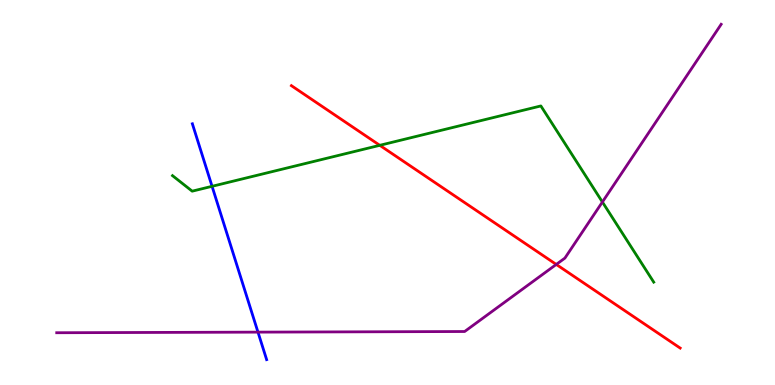[{'lines': ['blue', 'red'], 'intersections': []}, {'lines': ['green', 'red'], 'intersections': [{'x': 4.9, 'y': 6.23}]}, {'lines': ['purple', 'red'], 'intersections': [{'x': 7.18, 'y': 3.13}]}, {'lines': ['blue', 'green'], 'intersections': [{'x': 2.74, 'y': 5.16}]}, {'lines': ['blue', 'purple'], 'intersections': [{'x': 3.33, 'y': 1.37}]}, {'lines': ['green', 'purple'], 'intersections': [{'x': 7.77, 'y': 4.75}]}]